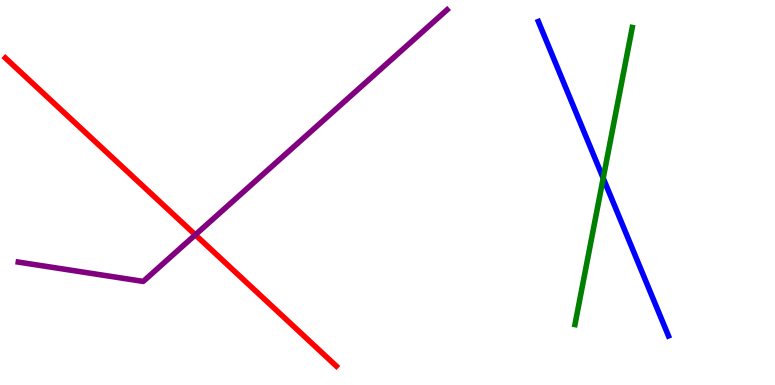[{'lines': ['blue', 'red'], 'intersections': []}, {'lines': ['green', 'red'], 'intersections': []}, {'lines': ['purple', 'red'], 'intersections': [{'x': 2.52, 'y': 3.9}]}, {'lines': ['blue', 'green'], 'intersections': [{'x': 7.78, 'y': 5.37}]}, {'lines': ['blue', 'purple'], 'intersections': []}, {'lines': ['green', 'purple'], 'intersections': []}]